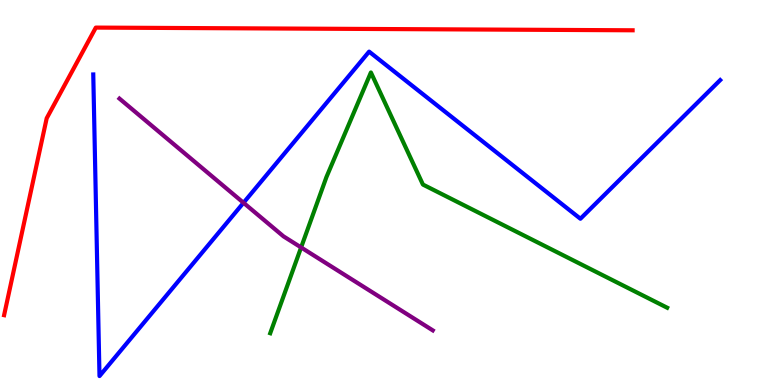[{'lines': ['blue', 'red'], 'intersections': []}, {'lines': ['green', 'red'], 'intersections': []}, {'lines': ['purple', 'red'], 'intersections': []}, {'lines': ['blue', 'green'], 'intersections': []}, {'lines': ['blue', 'purple'], 'intersections': [{'x': 3.14, 'y': 4.73}]}, {'lines': ['green', 'purple'], 'intersections': [{'x': 3.89, 'y': 3.57}]}]